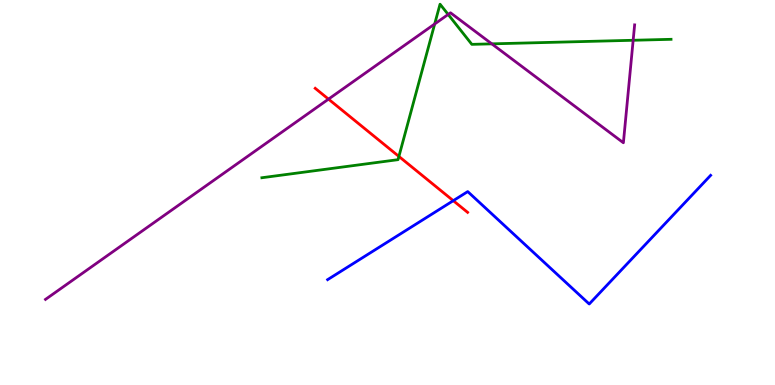[{'lines': ['blue', 'red'], 'intersections': [{'x': 5.85, 'y': 4.79}]}, {'lines': ['green', 'red'], 'intersections': [{'x': 5.15, 'y': 5.94}]}, {'lines': ['purple', 'red'], 'intersections': [{'x': 4.24, 'y': 7.43}]}, {'lines': ['blue', 'green'], 'intersections': []}, {'lines': ['blue', 'purple'], 'intersections': []}, {'lines': ['green', 'purple'], 'intersections': [{'x': 5.61, 'y': 9.38}, {'x': 5.78, 'y': 9.62}, {'x': 6.35, 'y': 8.86}, {'x': 8.17, 'y': 8.95}]}]